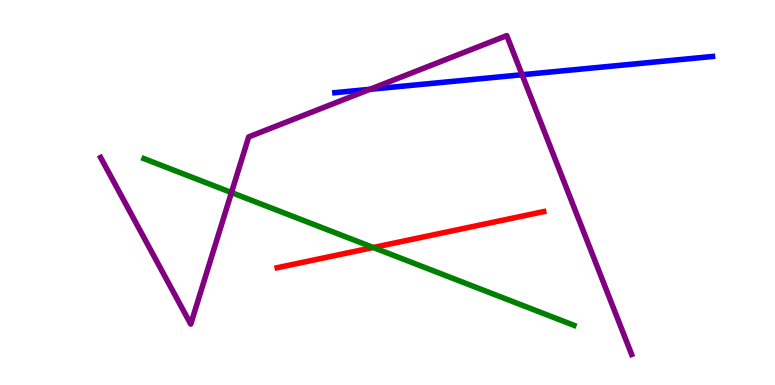[{'lines': ['blue', 'red'], 'intersections': []}, {'lines': ['green', 'red'], 'intersections': [{'x': 4.82, 'y': 3.57}]}, {'lines': ['purple', 'red'], 'intersections': []}, {'lines': ['blue', 'green'], 'intersections': []}, {'lines': ['blue', 'purple'], 'intersections': [{'x': 4.77, 'y': 7.68}, {'x': 6.74, 'y': 8.06}]}, {'lines': ['green', 'purple'], 'intersections': [{'x': 2.99, 'y': 5.0}]}]